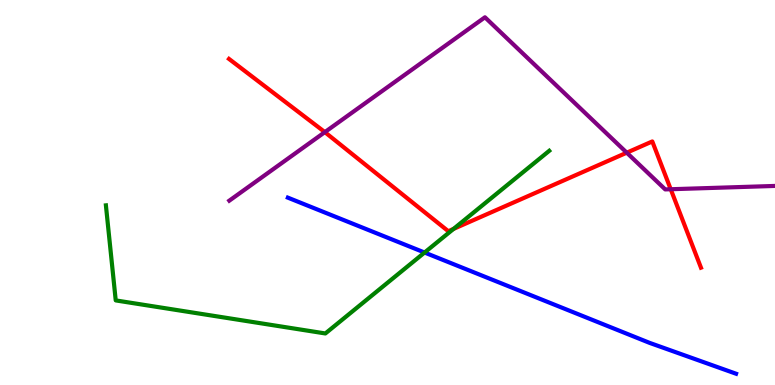[{'lines': ['blue', 'red'], 'intersections': []}, {'lines': ['green', 'red'], 'intersections': [{'x': 5.85, 'y': 4.05}]}, {'lines': ['purple', 'red'], 'intersections': [{'x': 4.19, 'y': 6.57}, {'x': 8.09, 'y': 6.03}, {'x': 8.65, 'y': 5.08}]}, {'lines': ['blue', 'green'], 'intersections': [{'x': 5.48, 'y': 3.44}]}, {'lines': ['blue', 'purple'], 'intersections': []}, {'lines': ['green', 'purple'], 'intersections': []}]